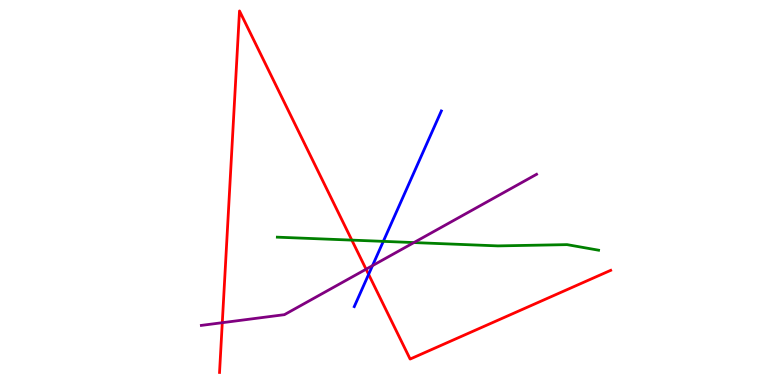[{'lines': ['blue', 'red'], 'intersections': [{'x': 4.76, 'y': 2.87}]}, {'lines': ['green', 'red'], 'intersections': [{'x': 4.54, 'y': 3.76}]}, {'lines': ['purple', 'red'], 'intersections': [{'x': 2.87, 'y': 1.62}, {'x': 4.72, 'y': 3.01}]}, {'lines': ['blue', 'green'], 'intersections': [{'x': 4.95, 'y': 3.73}]}, {'lines': ['blue', 'purple'], 'intersections': [{'x': 4.81, 'y': 3.1}]}, {'lines': ['green', 'purple'], 'intersections': [{'x': 5.34, 'y': 3.7}]}]